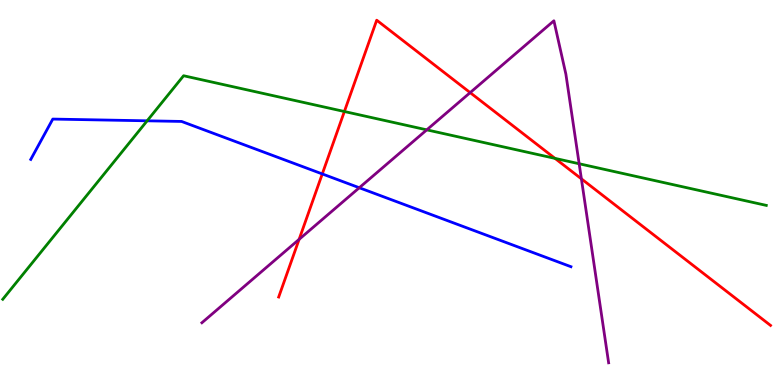[{'lines': ['blue', 'red'], 'intersections': [{'x': 4.16, 'y': 5.48}]}, {'lines': ['green', 'red'], 'intersections': [{'x': 4.44, 'y': 7.1}, {'x': 7.16, 'y': 5.89}]}, {'lines': ['purple', 'red'], 'intersections': [{'x': 3.86, 'y': 3.78}, {'x': 6.07, 'y': 7.59}, {'x': 7.5, 'y': 5.36}]}, {'lines': ['blue', 'green'], 'intersections': [{'x': 1.9, 'y': 6.86}]}, {'lines': ['blue', 'purple'], 'intersections': [{'x': 4.64, 'y': 5.12}]}, {'lines': ['green', 'purple'], 'intersections': [{'x': 5.51, 'y': 6.63}, {'x': 7.47, 'y': 5.75}]}]